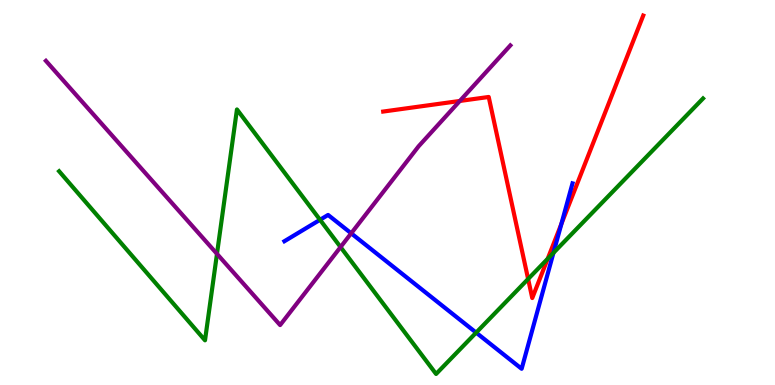[{'lines': ['blue', 'red'], 'intersections': [{'x': 7.24, 'y': 4.18}]}, {'lines': ['green', 'red'], 'intersections': [{'x': 6.81, 'y': 2.75}, {'x': 7.07, 'y': 3.28}]}, {'lines': ['purple', 'red'], 'intersections': [{'x': 5.93, 'y': 7.38}]}, {'lines': ['blue', 'green'], 'intersections': [{'x': 4.13, 'y': 4.29}, {'x': 6.14, 'y': 1.36}, {'x': 7.14, 'y': 3.43}]}, {'lines': ['blue', 'purple'], 'intersections': [{'x': 4.53, 'y': 3.94}]}, {'lines': ['green', 'purple'], 'intersections': [{'x': 2.8, 'y': 3.41}, {'x': 4.39, 'y': 3.58}]}]